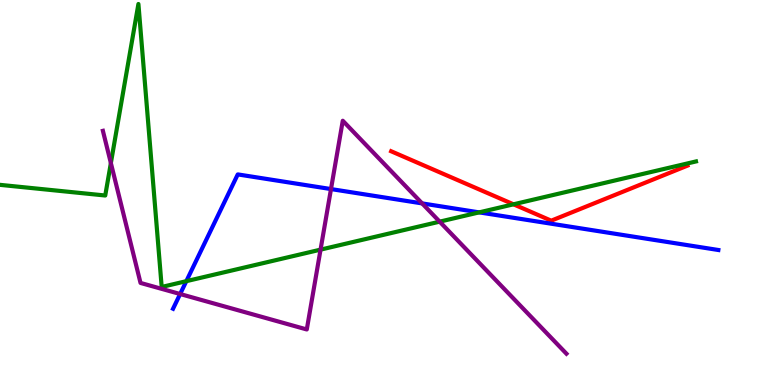[{'lines': ['blue', 'red'], 'intersections': []}, {'lines': ['green', 'red'], 'intersections': [{'x': 6.63, 'y': 4.69}]}, {'lines': ['purple', 'red'], 'intersections': []}, {'lines': ['blue', 'green'], 'intersections': [{'x': 2.4, 'y': 2.7}, {'x': 6.18, 'y': 4.48}]}, {'lines': ['blue', 'purple'], 'intersections': [{'x': 2.32, 'y': 2.36}, {'x': 4.27, 'y': 5.09}, {'x': 5.45, 'y': 4.72}]}, {'lines': ['green', 'purple'], 'intersections': [{'x': 1.43, 'y': 5.76}, {'x': 4.14, 'y': 3.52}, {'x': 5.67, 'y': 4.24}]}]